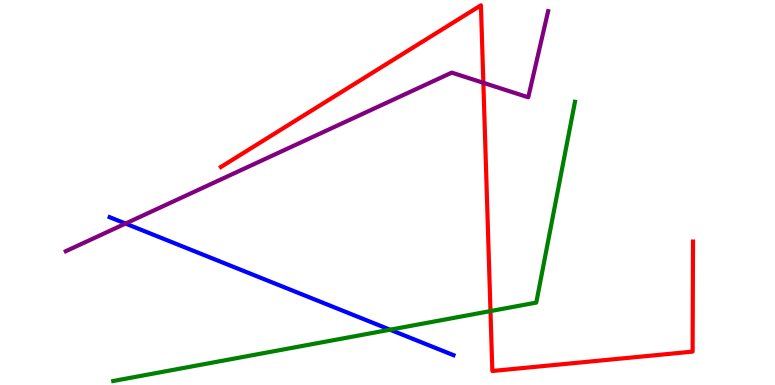[{'lines': ['blue', 'red'], 'intersections': []}, {'lines': ['green', 'red'], 'intersections': [{'x': 6.33, 'y': 1.92}]}, {'lines': ['purple', 'red'], 'intersections': [{'x': 6.24, 'y': 7.85}]}, {'lines': ['blue', 'green'], 'intersections': [{'x': 5.03, 'y': 1.44}]}, {'lines': ['blue', 'purple'], 'intersections': [{'x': 1.62, 'y': 4.19}]}, {'lines': ['green', 'purple'], 'intersections': []}]